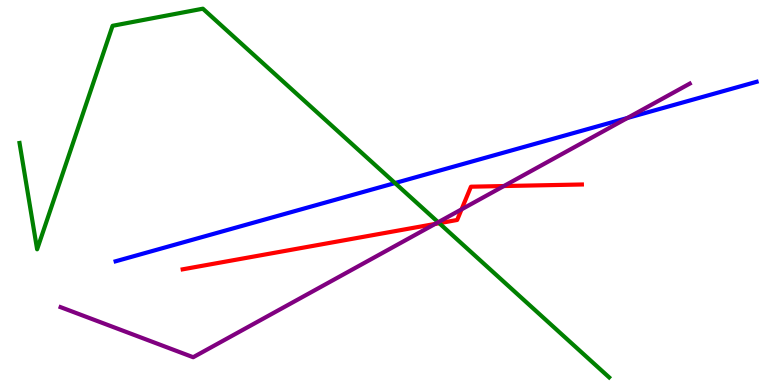[{'lines': ['blue', 'red'], 'intersections': []}, {'lines': ['green', 'red'], 'intersections': [{'x': 5.67, 'y': 4.2}]}, {'lines': ['purple', 'red'], 'intersections': [{'x': 5.61, 'y': 4.18}, {'x': 5.96, 'y': 4.56}, {'x': 6.5, 'y': 5.17}]}, {'lines': ['blue', 'green'], 'intersections': [{'x': 5.1, 'y': 5.25}]}, {'lines': ['blue', 'purple'], 'intersections': [{'x': 8.1, 'y': 6.94}]}, {'lines': ['green', 'purple'], 'intersections': [{'x': 5.65, 'y': 4.23}]}]